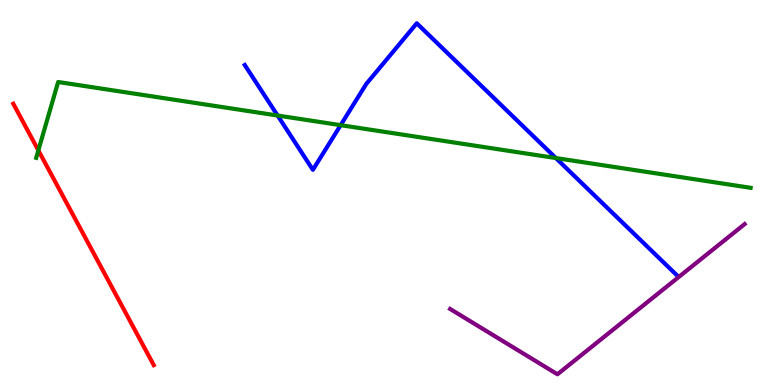[{'lines': ['blue', 'red'], 'intersections': []}, {'lines': ['green', 'red'], 'intersections': [{'x': 0.495, 'y': 6.09}]}, {'lines': ['purple', 'red'], 'intersections': []}, {'lines': ['blue', 'green'], 'intersections': [{'x': 3.58, 'y': 7.0}, {'x': 4.4, 'y': 6.75}, {'x': 7.17, 'y': 5.89}]}, {'lines': ['blue', 'purple'], 'intersections': []}, {'lines': ['green', 'purple'], 'intersections': []}]